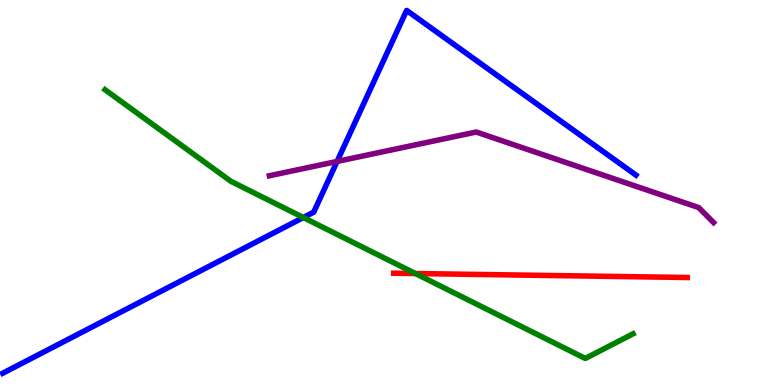[{'lines': ['blue', 'red'], 'intersections': []}, {'lines': ['green', 'red'], 'intersections': [{'x': 5.36, 'y': 2.9}]}, {'lines': ['purple', 'red'], 'intersections': []}, {'lines': ['blue', 'green'], 'intersections': [{'x': 3.91, 'y': 4.35}]}, {'lines': ['blue', 'purple'], 'intersections': [{'x': 4.35, 'y': 5.81}]}, {'lines': ['green', 'purple'], 'intersections': []}]